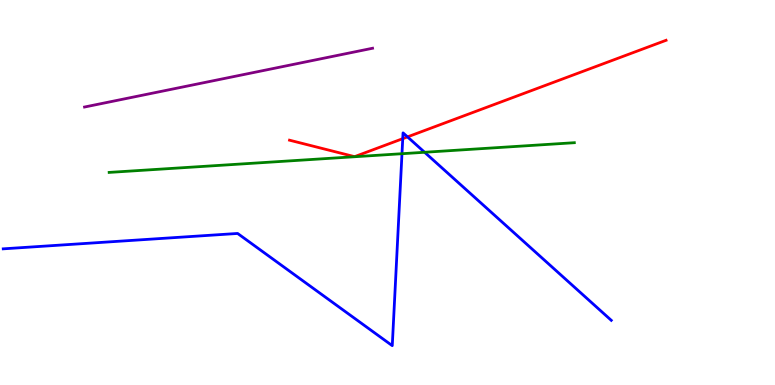[{'lines': ['blue', 'red'], 'intersections': [{'x': 5.2, 'y': 6.4}, {'x': 5.26, 'y': 6.44}]}, {'lines': ['green', 'red'], 'intersections': []}, {'lines': ['purple', 'red'], 'intersections': []}, {'lines': ['blue', 'green'], 'intersections': [{'x': 5.19, 'y': 6.01}, {'x': 5.48, 'y': 6.04}]}, {'lines': ['blue', 'purple'], 'intersections': []}, {'lines': ['green', 'purple'], 'intersections': []}]